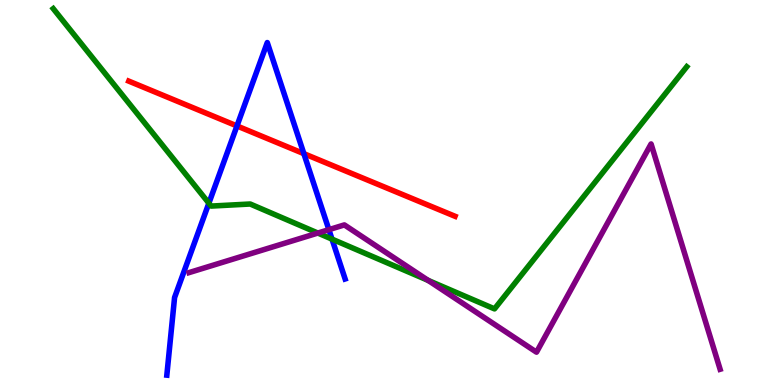[{'lines': ['blue', 'red'], 'intersections': [{'x': 3.06, 'y': 6.73}, {'x': 3.92, 'y': 6.01}]}, {'lines': ['green', 'red'], 'intersections': []}, {'lines': ['purple', 'red'], 'intersections': []}, {'lines': ['blue', 'green'], 'intersections': [{'x': 2.7, 'y': 4.72}, {'x': 4.28, 'y': 3.79}]}, {'lines': ['blue', 'purple'], 'intersections': [{'x': 4.24, 'y': 4.03}]}, {'lines': ['green', 'purple'], 'intersections': [{'x': 4.1, 'y': 3.95}, {'x': 5.52, 'y': 2.72}]}]